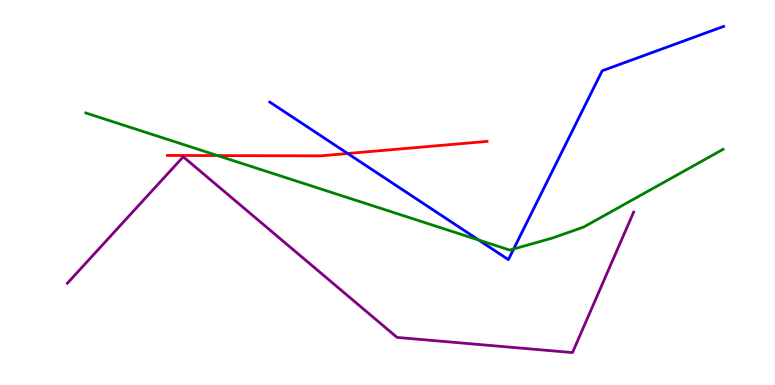[{'lines': ['blue', 'red'], 'intersections': [{'x': 4.49, 'y': 6.01}]}, {'lines': ['green', 'red'], 'intersections': [{'x': 2.81, 'y': 5.96}]}, {'lines': ['purple', 'red'], 'intersections': []}, {'lines': ['blue', 'green'], 'intersections': [{'x': 6.18, 'y': 3.77}, {'x': 6.63, 'y': 3.53}]}, {'lines': ['blue', 'purple'], 'intersections': []}, {'lines': ['green', 'purple'], 'intersections': []}]